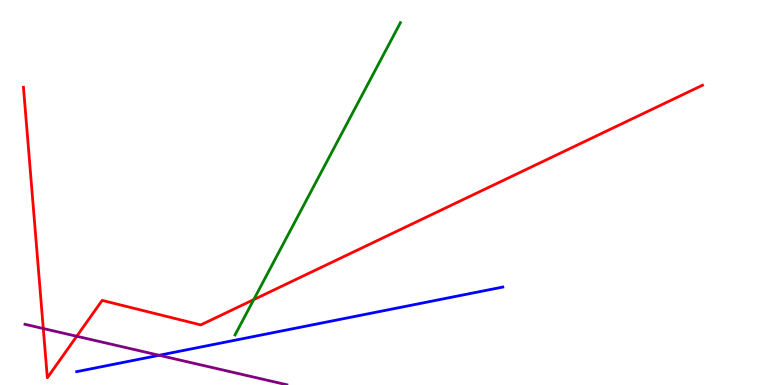[{'lines': ['blue', 'red'], 'intersections': []}, {'lines': ['green', 'red'], 'intersections': [{'x': 3.27, 'y': 2.22}]}, {'lines': ['purple', 'red'], 'intersections': [{'x': 0.559, 'y': 1.47}, {'x': 0.99, 'y': 1.27}]}, {'lines': ['blue', 'green'], 'intersections': []}, {'lines': ['blue', 'purple'], 'intersections': [{'x': 2.05, 'y': 0.772}]}, {'lines': ['green', 'purple'], 'intersections': []}]